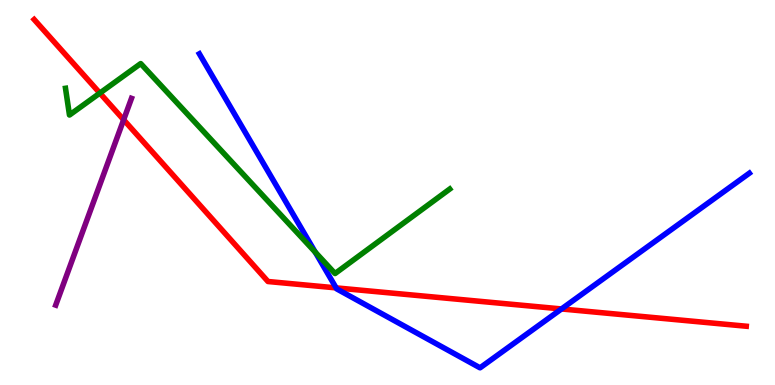[{'lines': ['blue', 'red'], 'intersections': [{'x': 4.34, 'y': 2.52}, {'x': 7.25, 'y': 1.98}]}, {'lines': ['green', 'red'], 'intersections': [{'x': 1.29, 'y': 7.58}]}, {'lines': ['purple', 'red'], 'intersections': [{'x': 1.6, 'y': 6.89}]}, {'lines': ['blue', 'green'], 'intersections': [{'x': 4.07, 'y': 3.45}]}, {'lines': ['blue', 'purple'], 'intersections': []}, {'lines': ['green', 'purple'], 'intersections': []}]